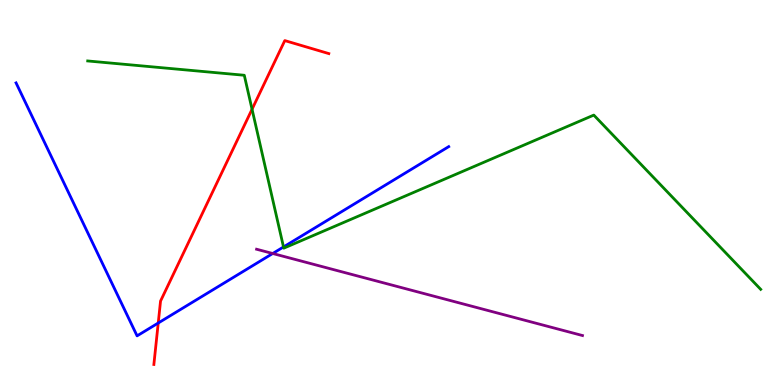[{'lines': ['blue', 'red'], 'intersections': [{'x': 2.04, 'y': 1.61}]}, {'lines': ['green', 'red'], 'intersections': [{'x': 3.25, 'y': 7.16}]}, {'lines': ['purple', 'red'], 'intersections': []}, {'lines': ['blue', 'green'], 'intersections': [{'x': 3.66, 'y': 3.59}]}, {'lines': ['blue', 'purple'], 'intersections': [{'x': 3.52, 'y': 3.42}]}, {'lines': ['green', 'purple'], 'intersections': []}]